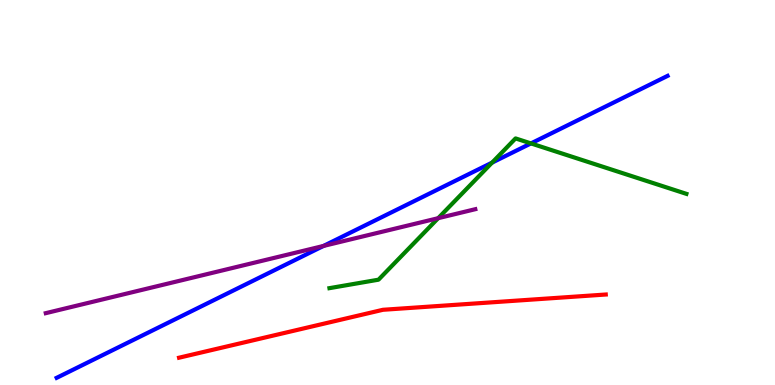[{'lines': ['blue', 'red'], 'intersections': []}, {'lines': ['green', 'red'], 'intersections': []}, {'lines': ['purple', 'red'], 'intersections': []}, {'lines': ['blue', 'green'], 'intersections': [{'x': 6.35, 'y': 5.78}, {'x': 6.85, 'y': 6.28}]}, {'lines': ['blue', 'purple'], 'intersections': [{'x': 4.17, 'y': 3.61}]}, {'lines': ['green', 'purple'], 'intersections': [{'x': 5.65, 'y': 4.33}]}]